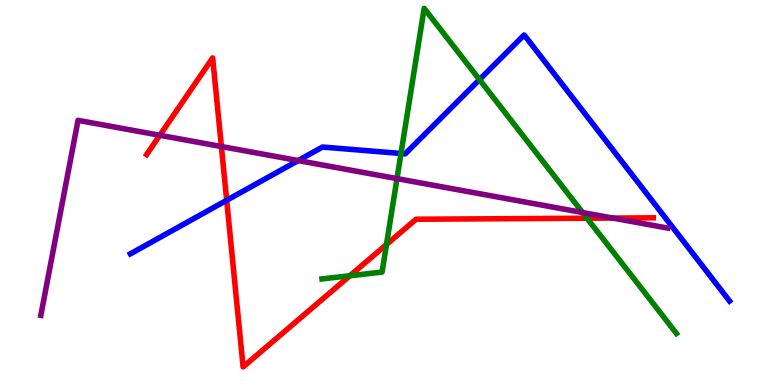[{'lines': ['blue', 'red'], 'intersections': [{'x': 2.92, 'y': 4.8}]}, {'lines': ['green', 'red'], 'intersections': [{'x': 4.51, 'y': 2.84}, {'x': 4.99, 'y': 3.65}, {'x': 7.57, 'y': 4.33}]}, {'lines': ['purple', 'red'], 'intersections': [{'x': 2.06, 'y': 6.49}, {'x': 2.86, 'y': 6.19}, {'x': 7.91, 'y': 4.34}]}, {'lines': ['blue', 'green'], 'intersections': [{'x': 5.17, 'y': 6.01}, {'x': 6.19, 'y': 7.93}]}, {'lines': ['blue', 'purple'], 'intersections': [{'x': 3.85, 'y': 5.83}]}, {'lines': ['green', 'purple'], 'intersections': [{'x': 5.12, 'y': 5.36}, {'x': 7.52, 'y': 4.48}]}]